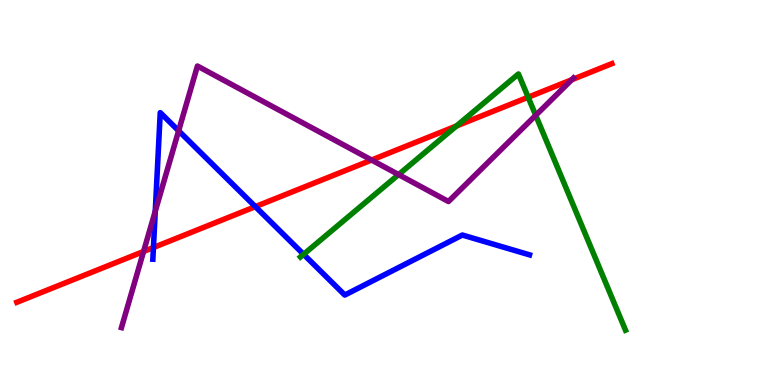[{'lines': ['blue', 'red'], 'intersections': [{'x': 1.98, 'y': 3.57}, {'x': 3.29, 'y': 4.63}]}, {'lines': ['green', 'red'], 'intersections': [{'x': 5.89, 'y': 6.73}, {'x': 6.81, 'y': 7.47}]}, {'lines': ['purple', 'red'], 'intersections': [{'x': 1.85, 'y': 3.47}, {'x': 4.79, 'y': 5.84}, {'x': 7.38, 'y': 7.93}]}, {'lines': ['blue', 'green'], 'intersections': [{'x': 3.92, 'y': 3.39}]}, {'lines': ['blue', 'purple'], 'intersections': [{'x': 2.0, 'y': 4.51}, {'x': 2.3, 'y': 6.6}]}, {'lines': ['green', 'purple'], 'intersections': [{'x': 5.14, 'y': 5.47}, {'x': 6.91, 'y': 7.0}]}]